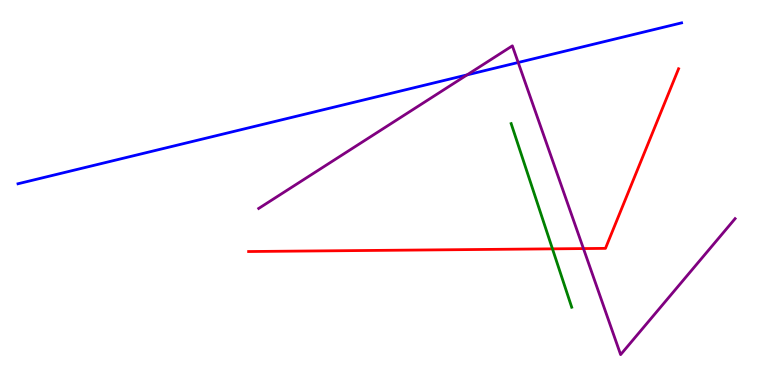[{'lines': ['blue', 'red'], 'intersections': []}, {'lines': ['green', 'red'], 'intersections': [{'x': 7.13, 'y': 3.54}]}, {'lines': ['purple', 'red'], 'intersections': [{'x': 7.53, 'y': 3.54}]}, {'lines': ['blue', 'green'], 'intersections': []}, {'lines': ['blue', 'purple'], 'intersections': [{'x': 6.03, 'y': 8.05}, {'x': 6.69, 'y': 8.38}]}, {'lines': ['green', 'purple'], 'intersections': []}]